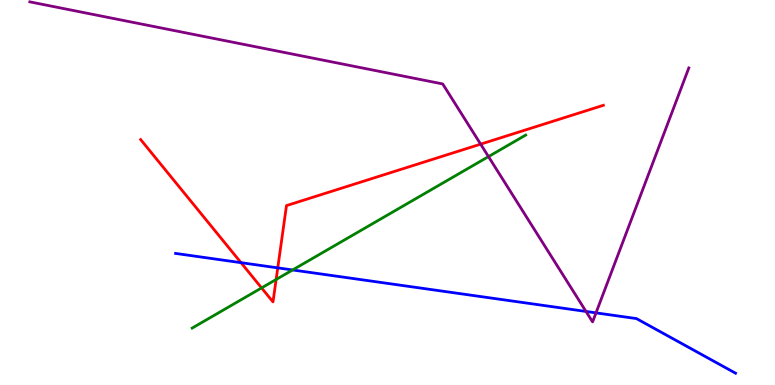[{'lines': ['blue', 'red'], 'intersections': [{'x': 3.11, 'y': 3.18}, {'x': 3.58, 'y': 3.04}]}, {'lines': ['green', 'red'], 'intersections': [{'x': 3.38, 'y': 2.52}, {'x': 3.56, 'y': 2.74}]}, {'lines': ['purple', 'red'], 'intersections': [{'x': 6.2, 'y': 6.26}]}, {'lines': ['blue', 'green'], 'intersections': [{'x': 3.78, 'y': 2.99}]}, {'lines': ['blue', 'purple'], 'intersections': [{'x': 7.56, 'y': 1.91}, {'x': 7.69, 'y': 1.87}]}, {'lines': ['green', 'purple'], 'intersections': [{'x': 6.3, 'y': 5.93}]}]